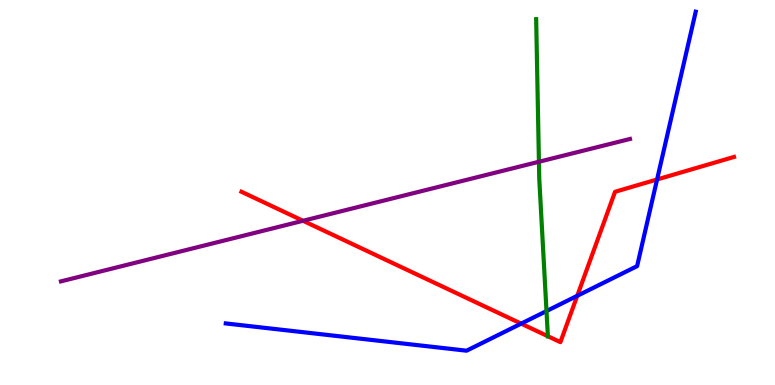[{'lines': ['blue', 'red'], 'intersections': [{'x': 6.72, 'y': 1.59}, {'x': 7.45, 'y': 2.32}, {'x': 8.48, 'y': 5.34}]}, {'lines': ['green', 'red'], 'intersections': [{'x': 7.07, 'y': 1.27}]}, {'lines': ['purple', 'red'], 'intersections': [{'x': 3.91, 'y': 4.27}]}, {'lines': ['blue', 'green'], 'intersections': [{'x': 7.05, 'y': 1.92}]}, {'lines': ['blue', 'purple'], 'intersections': []}, {'lines': ['green', 'purple'], 'intersections': [{'x': 6.95, 'y': 5.8}]}]